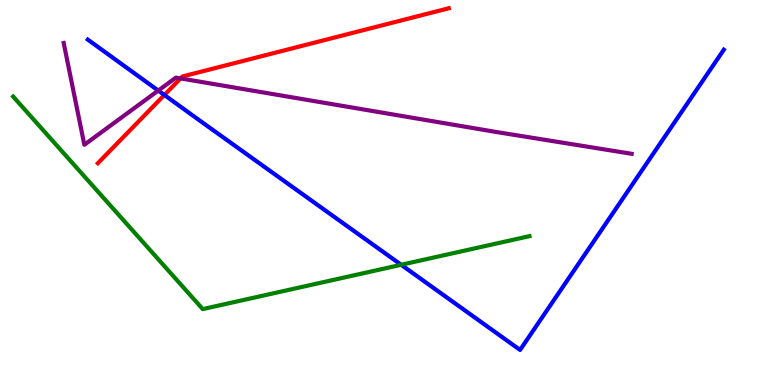[{'lines': ['blue', 'red'], 'intersections': [{'x': 2.12, 'y': 7.53}]}, {'lines': ['green', 'red'], 'intersections': []}, {'lines': ['purple', 'red'], 'intersections': [{'x': 2.33, 'y': 7.96}]}, {'lines': ['blue', 'green'], 'intersections': [{'x': 5.18, 'y': 3.12}]}, {'lines': ['blue', 'purple'], 'intersections': [{'x': 2.04, 'y': 7.65}]}, {'lines': ['green', 'purple'], 'intersections': []}]